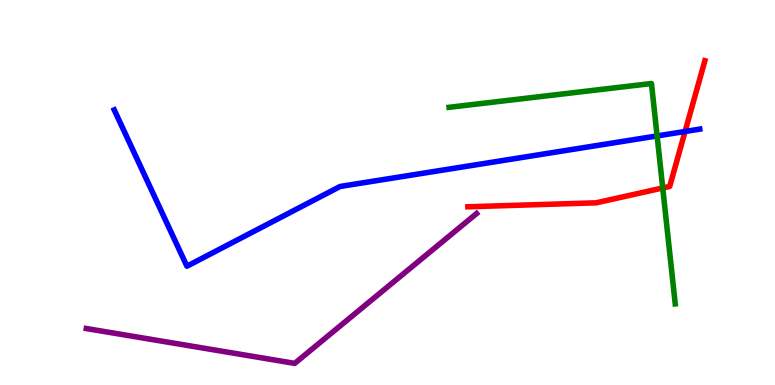[{'lines': ['blue', 'red'], 'intersections': [{'x': 8.84, 'y': 6.59}]}, {'lines': ['green', 'red'], 'intersections': [{'x': 8.55, 'y': 5.12}]}, {'lines': ['purple', 'red'], 'intersections': []}, {'lines': ['blue', 'green'], 'intersections': [{'x': 8.48, 'y': 6.47}]}, {'lines': ['blue', 'purple'], 'intersections': []}, {'lines': ['green', 'purple'], 'intersections': []}]